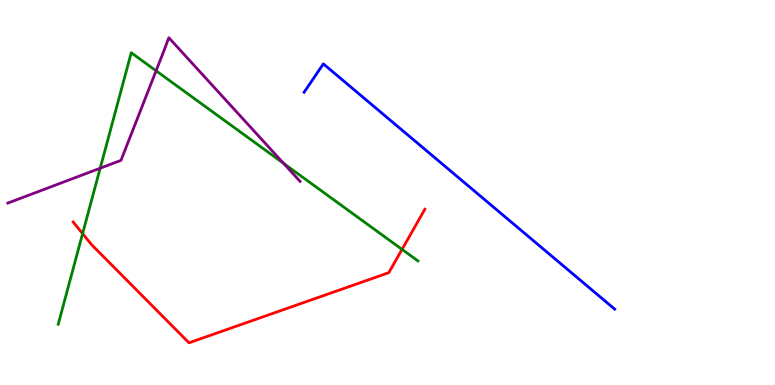[{'lines': ['blue', 'red'], 'intersections': []}, {'lines': ['green', 'red'], 'intersections': [{'x': 1.07, 'y': 3.93}, {'x': 5.19, 'y': 3.52}]}, {'lines': ['purple', 'red'], 'intersections': []}, {'lines': ['blue', 'green'], 'intersections': []}, {'lines': ['blue', 'purple'], 'intersections': []}, {'lines': ['green', 'purple'], 'intersections': [{'x': 1.29, 'y': 5.63}, {'x': 2.01, 'y': 8.16}, {'x': 3.66, 'y': 5.75}]}]